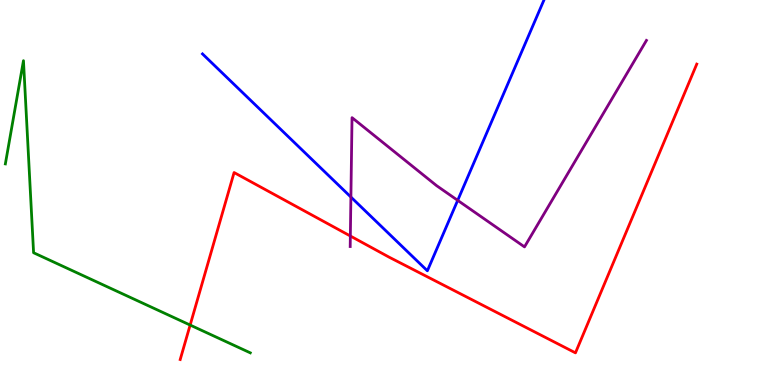[{'lines': ['blue', 'red'], 'intersections': []}, {'lines': ['green', 'red'], 'intersections': [{'x': 2.45, 'y': 1.56}]}, {'lines': ['purple', 'red'], 'intersections': [{'x': 4.52, 'y': 3.87}]}, {'lines': ['blue', 'green'], 'intersections': []}, {'lines': ['blue', 'purple'], 'intersections': [{'x': 4.53, 'y': 4.88}, {'x': 5.91, 'y': 4.8}]}, {'lines': ['green', 'purple'], 'intersections': []}]